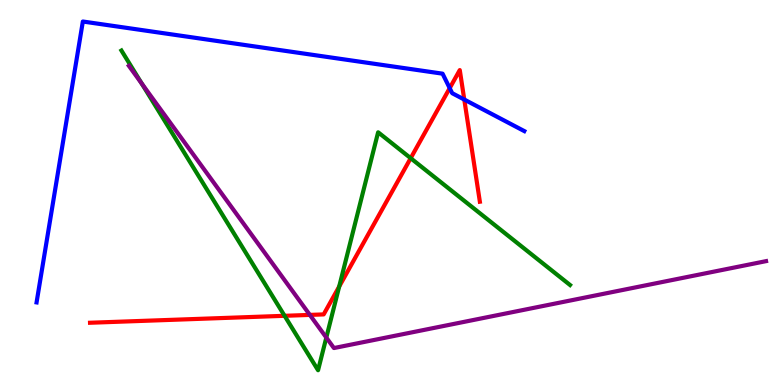[{'lines': ['blue', 'red'], 'intersections': [{'x': 5.8, 'y': 7.71}, {'x': 5.99, 'y': 7.41}]}, {'lines': ['green', 'red'], 'intersections': [{'x': 3.67, 'y': 1.8}, {'x': 4.38, 'y': 2.56}, {'x': 5.3, 'y': 5.89}]}, {'lines': ['purple', 'red'], 'intersections': [{'x': 4.0, 'y': 1.82}]}, {'lines': ['blue', 'green'], 'intersections': []}, {'lines': ['blue', 'purple'], 'intersections': []}, {'lines': ['green', 'purple'], 'intersections': [{'x': 1.83, 'y': 7.83}, {'x': 4.21, 'y': 1.23}]}]